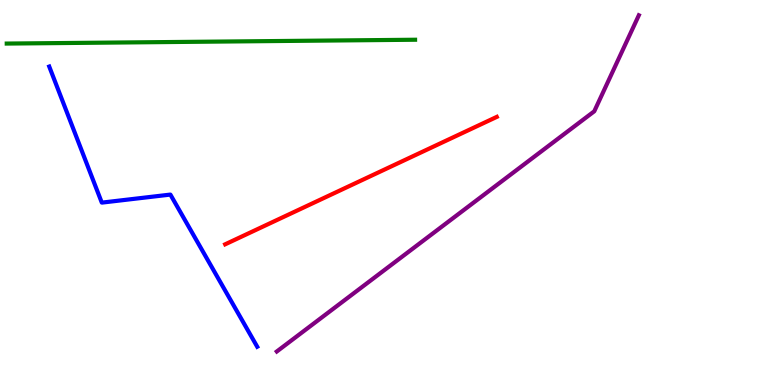[{'lines': ['blue', 'red'], 'intersections': []}, {'lines': ['green', 'red'], 'intersections': []}, {'lines': ['purple', 'red'], 'intersections': []}, {'lines': ['blue', 'green'], 'intersections': []}, {'lines': ['blue', 'purple'], 'intersections': []}, {'lines': ['green', 'purple'], 'intersections': []}]